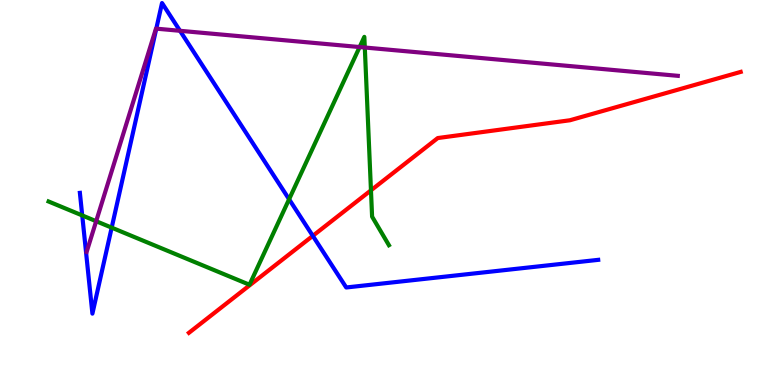[{'lines': ['blue', 'red'], 'intersections': [{'x': 4.04, 'y': 3.87}]}, {'lines': ['green', 'red'], 'intersections': [{'x': 4.79, 'y': 5.06}]}, {'lines': ['purple', 'red'], 'intersections': []}, {'lines': ['blue', 'green'], 'intersections': [{'x': 1.06, 'y': 4.4}, {'x': 1.44, 'y': 4.09}, {'x': 3.73, 'y': 4.82}]}, {'lines': ['blue', 'purple'], 'intersections': [{'x': 2.02, 'y': 9.26}, {'x': 2.32, 'y': 9.2}]}, {'lines': ['green', 'purple'], 'intersections': [{'x': 1.24, 'y': 4.25}, {'x': 4.64, 'y': 8.78}, {'x': 4.71, 'y': 8.77}]}]